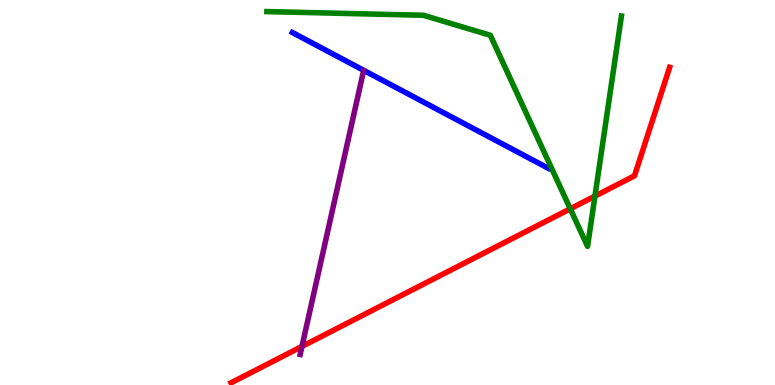[{'lines': ['blue', 'red'], 'intersections': []}, {'lines': ['green', 'red'], 'intersections': [{'x': 7.36, 'y': 4.58}, {'x': 7.68, 'y': 4.91}]}, {'lines': ['purple', 'red'], 'intersections': [{'x': 3.9, 'y': 1.0}]}, {'lines': ['blue', 'green'], 'intersections': []}, {'lines': ['blue', 'purple'], 'intersections': []}, {'lines': ['green', 'purple'], 'intersections': []}]